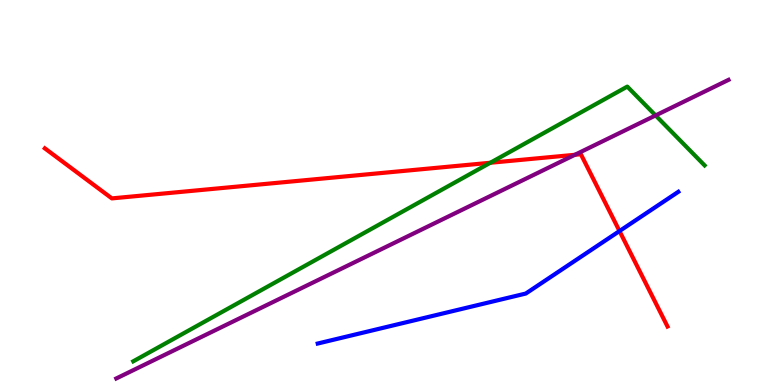[{'lines': ['blue', 'red'], 'intersections': [{'x': 7.99, 'y': 4.0}]}, {'lines': ['green', 'red'], 'intersections': [{'x': 6.33, 'y': 5.77}]}, {'lines': ['purple', 'red'], 'intersections': [{'x': 7.42, 'y': 5.98}]}, {'lines': ['blue', 'green'], 'intersections': []}, {'lines': ['blue', 'purple'], 'intersections': []}, {'lines': ['green', 'purple'], 'intersections': [{'x': 8.46, 'y': 7.0}]}]